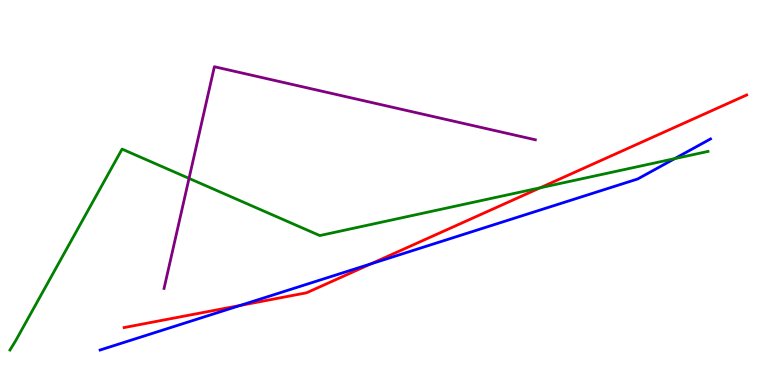[{'lines': ['blue', 'red'], 'intersections': [{'x': 3.1, 'y': 2.07}, {'x': 4.79, 'y': 3.15}]}, {'lines': ['green', 'red'], 'intersections': [{'x': 6.97, 'y': 5.12}]}, {'lines': ['purple', 'red'], 'intersections': []}, {'lines': ['blue', 'green'], 'intersections': [{'x': 8.71, 'y': 5.88}]}, {'lines': ['blue', 'purple'], 'intersections': []}, {'lines': ['green', 'purple'], 'intersections': [{'x': 2.44, 'y': 5.37}]}]